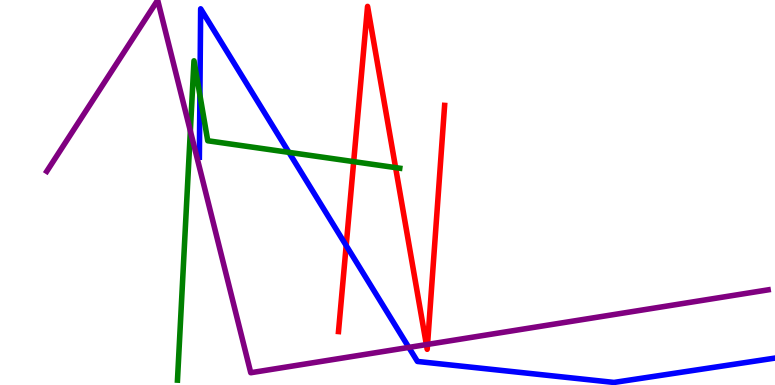[{'lines': ['blue', 'red'], 'intersections': [{'x': 4.47, 'y': 3.62}]}, {'lines': ['green', 'red'], 'intersections': [{'x': 4.56, 'y': 5.8}, {'x': 5.1, 'y': 5.65}]}, {'lines': ['purple', 'red'], 'intersections': [{'x': 5.5, 'y': 1.05}, {'x': 5.52, 'y': 1.05}]}, {'lines': ['blue', 'green'], 'intersections': [{'x': 2.58, 'y': 7.53}, {'x': 3.73, 'y': 6.04}]}, {'lines': ['blue', 'purple'], 'intersections': [{'x': 5.28, 'y': 0.976}]}, {'lines': ['green', 'purple'], 'intersections': [{'x': 2.46, 'y': 6.6}]}]